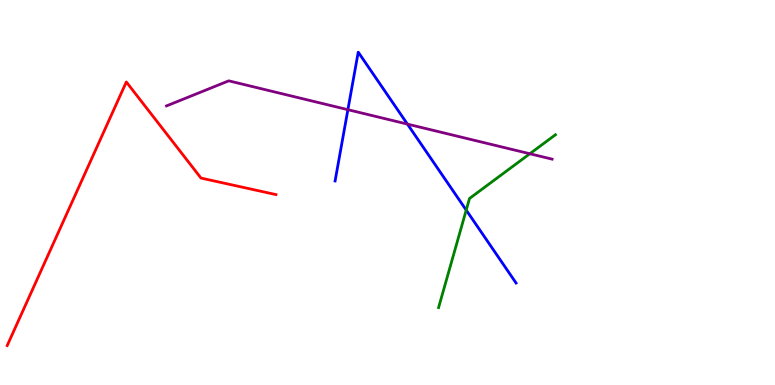[{'lines': ['blue', 'red'], 'intersections': []}, {'lines': ['green', 'red'], 'intersections': []}, {'lines': ['purple', 'red'], 'intersections': []}, {'lines': ['blue', 'green'], 'intersections': [{'x': 6.02, 'y': 4.54}]}, {'lines': ['blue', 'purple'], 'intersections': [{'x': 4.49, 'y': 7.15}, {'x': 5.26, 'y': 6.78}]}, {'lines': ['green', 'purple'], 'intersections': [{'x': 6.84, 'y': 6.01}]}]